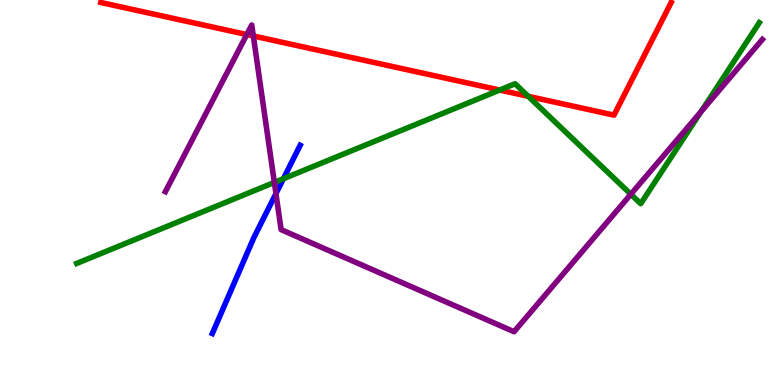[{'lines': ['blue', 'red'], 'intersections': []}, {'lines': ['green', 'red'], 'intersections': [{'x': 6.45, 'y': 7.66}, {'x': 6.82, 'y': 7.5}]}, {'lines': ['purple', 'red'], 'intersections': [{'x': 3.18, 'y': 9.1}, {'x': 3.27, 'y': 9.07}]}, {'lines': ['blue', 'green'], 'intersections': [{'x': 3.66, 'y': 5.36}]}, {'lines': ['blue', 'purple'], 'intersections': [{'x': 3.56, 'y': 4.97}]}, {'lines': ['green', 'purple'], 'intersections': [{'x': 3.54, 'y': 5.26}, {'x': 8.14, 'y': 4.95}, {'x': 9.05, 'y': 7.1}]}]